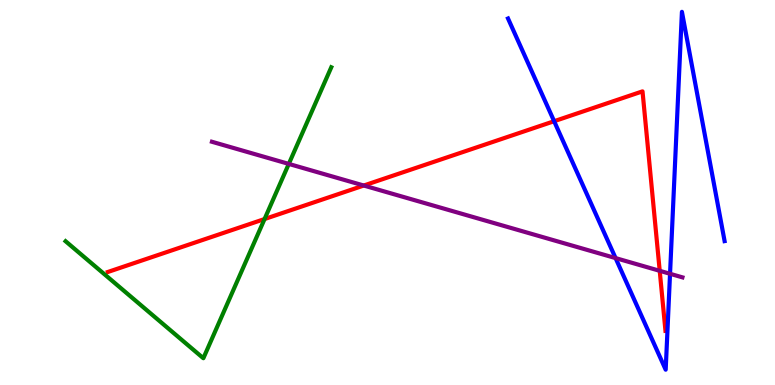[{'lines': ['blue', 'red'], 'intersections': [{'x': 7.15, 'y': 6.85}]}, {'lines': ['green', 'red'], 'intersections': [{'x': 3.41, 'y': 4.31}]}, {'lines': ['purple', 'red'], 'intersections': [{'x': 4.69, 'y': 5.18}, {'x': 8.51, 'y': 2.97}]}, {'lines': ['blue', 'green'], 'intersections': []}, {'lines': ['blue', 'purple'], 'intersections': [{'x': 7.94, 'y': 3.3}, {'x': 8.65, 'y': 2.89}]}, {'lines': ['green', 'purple'], 'intersections': [{'x': 3.73, 'y': 5.74}]}]